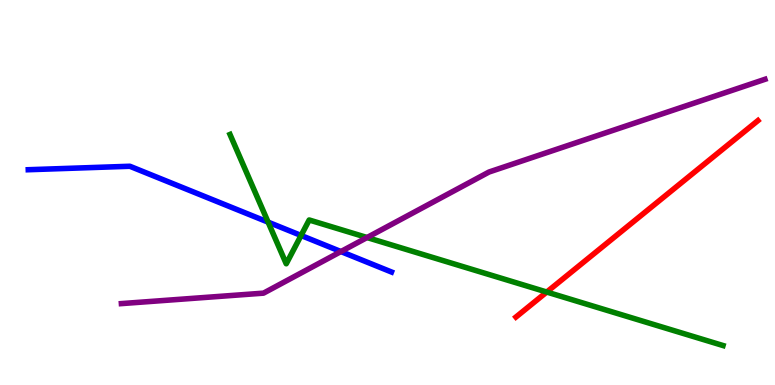[{'lines': ['blue', 'red'], 'intersections': []}, {'lines': ['green', 'red'], 'intersections': [{'x': 7.05, 'y': 2.41}]}, {'lines': ['purple', 'red'], 'intersections': []}, {'lines': ['blue', 'green'], 'intersections': [{'x': 3.46, 'y': 4.23}, {'x': 3.88, 'y': 3.88}]}, {'lines': ['blue', 'purple'], 'intersections': [{'x': 4.4, 'y': 3.47}]}, {'lines': ['green', 'purple'], 'intersections': [{'x': 4.74, 'y': 3.83}]}]